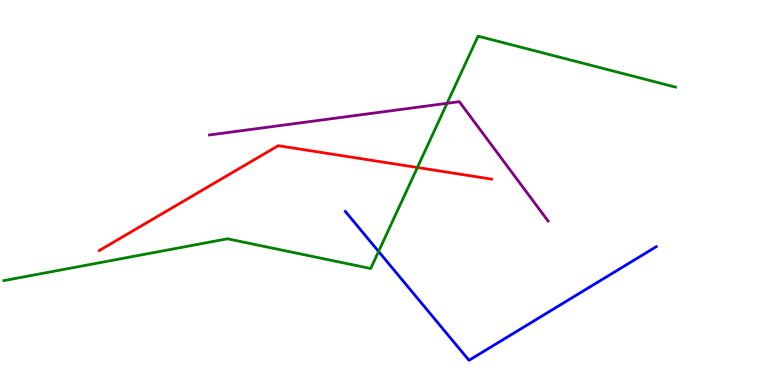[{'lines': ['blue', 'red'], 'intersections': []}, {'lines': ['green', 'red'], 'intersections': [{'x': 5.39, 'y': 5.65}]}, {'lines': ['purple', 'red'], 'intersections': []}, {'lines': ['blue', 'green'], 'intersections': [{'x': 4.89, 'y': 3.47}]}, {'lines': ['blue', 'purple'], 'intersections': []}, {'lines': ['green', 'purple'], 'intersections': [{'x': 5.77, 'y': 7.32}]}]